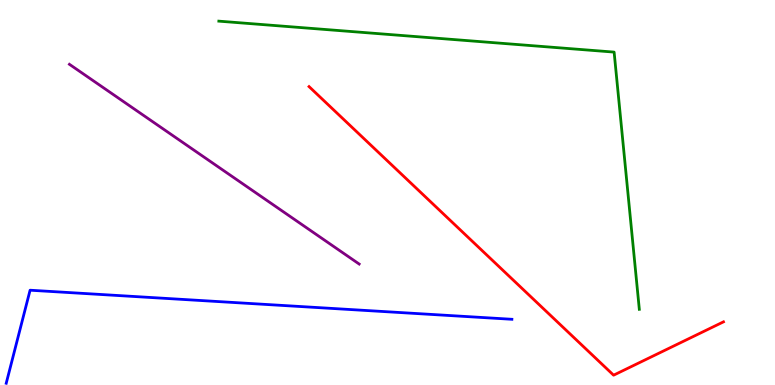[{'lines': ['blue', 'red'], 'intersections': []}, {'lines': ['green', 'red'], 'intersections': []}, {'lines': ['purple', 'red'], 'intersections': []}, {'lines': ['blue', 'green'], 'intersections': []}, {'lines': ['blue', 'purple'], 'intersections': []}, {'lines': ['green', 'purple'], 'intersections': []}]